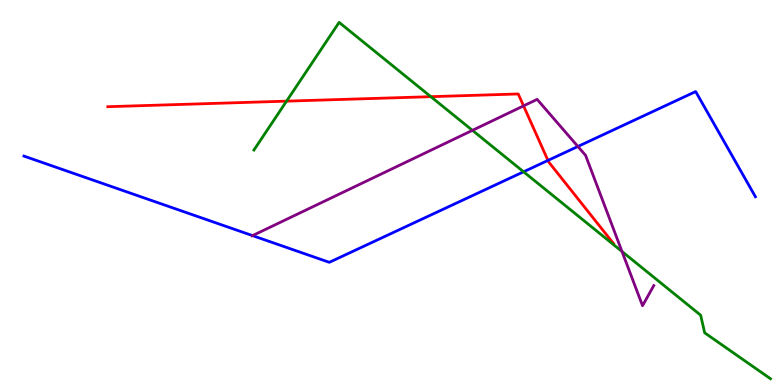[{'lines': ['blue', 'red'], 'intersections': [{'x': 7.07, 'y': 5.83}]}, {'lines': ['green', 'red'], 'intersections': [{'x': 3.7, 'y': 7.37}, {'x': 5.56, 'y': 7.49}]}, {'lines': ['purple', 'red'], 'intersections': [{'x': 6.76, 'y': 7.25}]}, {'lines': ['blue', 'green'], 'intersections': [{'x': 6.76, 'y': 5.54}]}, {'lines': ['blue', 'purple'], 'intersections': [{'x': 3.26, 'y': 3.88}, {'x': 7.46, 'y': 6.2}]}, {'lines': ['green', 'purple'], 'intersections': [{'x': 6.1, 'y': 6.61}, {'x': 8.03, 'y': 3.47}]}]